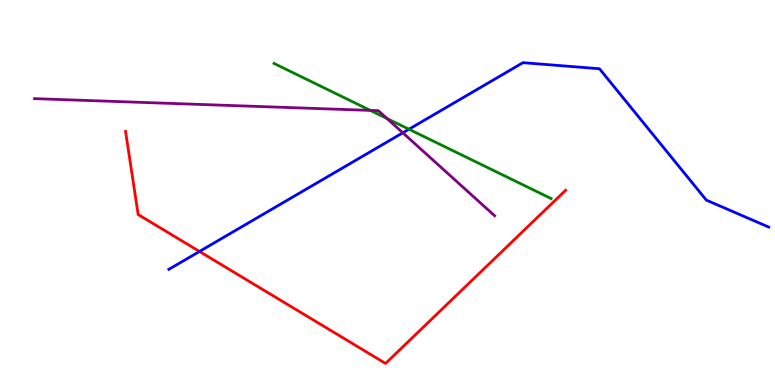[{'lines': ['blue', 'red'], 'intersections': [{'x': 2.57, 'y': 3.47}]}, {'lines': ['green', 'red'], 'intersections': []}, {'lines': ['purple', 'red'], 'intersections': []}, {'lines': ['blue', 'green'], 'intersections': [{'x': 5.28, 'y': 6.64}]}, {'lines': ['blue', 'purple'], 'intersections': [{'x': 5.2, 'y': 6.55}]}, {'lines': ['green', 'purple'], 'intersections': [{'x': 4.78, 'y': 7.13}, {'x': 4.99, 'y': 6.92}]}]